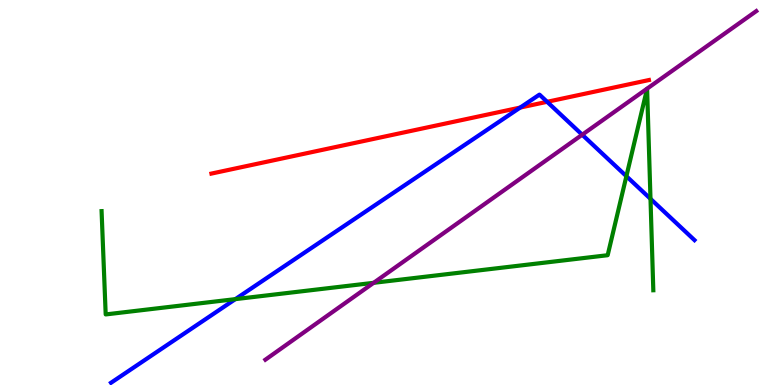[{'lines': ['blue', 'red'], 'intersections': [{'x': 6.71, 'y': 7.21}, {'x': 7.06, 'y': 7.36}]}, {'lines': ['green', 'red'], 'intersections': []}, {'lines': ['purple', 'red'], 'intersections': []}, {'lines': ['blue', 'green'], 'intersections': [{'x': 3.04, 'y': 2.23}, {'x': 8.08, 'y': 5.42}, {'x': 8.39, 'y': 4.84}]}, {'lines': ['blue', 'purple'], 'intersections': [{'x': 7.51, 'y': 6.5}]}, {'lines': ['green', 'purple'], 'intersections': [{'x': 4.82, 'y': 2.65}]}]